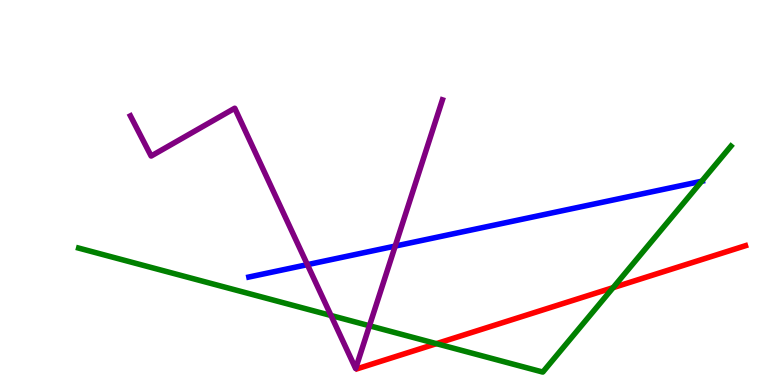[{'lines': ['blue', 'red'], 'intersections': []}, {'lines': ['green', 'red'], 'intersections': [{'x': 5.63, 'y': 1.07}, {'x': 7.91, 'y': 2.53}]}, {'lines': ['purple', 'red'], 'intersections': []}, {'lines': ['blue', 'green'], 'intersections': [{'x': 9.05, 'y': 5.29}]}, {'lines': ['blue', 'purple'], 'intersections': [{'x': 3.97, 'y': 3.13}, {'x': 5.1, 'y': 3.61}]}, {'lines': ['green', 'purple'], 'intersections': [{'x': 4.27, 'y': 1.81}, {'x': 4.77, 'y': 1.54}]}]